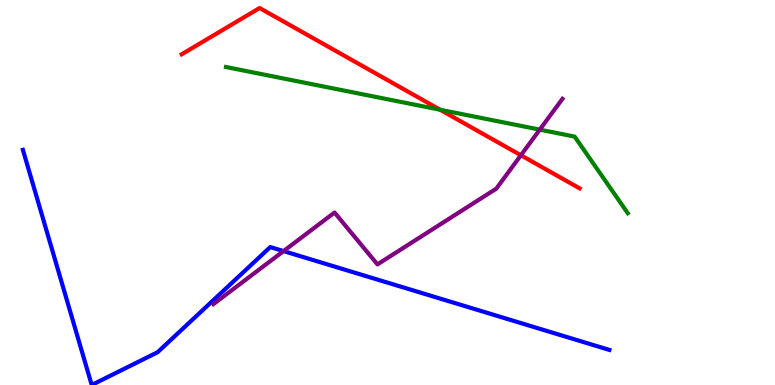[{'lines': ['blue', 'red'], 'intersections': []}, {'lines': ['green', 'red'], 'intersections': [{'x': 5.68, 'y': 7.15}]}, {'lines': ['purple', 'red'], 'intersections': [{'x': 6.72, 'y': 5.97}]}, {'lines': ['blue', 'green'], 'intersections': []}, {'lines': ['blue', 'purple'], 'intersections': [{'x': 3.66, 'y': 3.48}]}, {'lines': ['green', 'purple'], 'intersections': [{'x': 6.96, 'y': 6.63}]}]